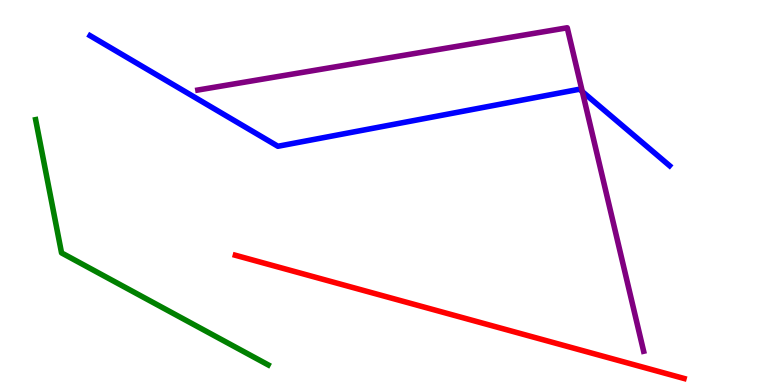[{'lines': ['blue', 'red'], 'intersections': []}, {'lines': ['green', 'red'], 'intersections': []}, {'lines': ['purple', 'red'], 'intersections': []}, {'lines': ['blue', 'green'], 'intersections': []}, {'lines': ['blue', 'purple'], 'intersections': [{'x': 7.51, 'y': 7.62}]}, {'lines': ['green', 'purple'], 'intersections': []}]